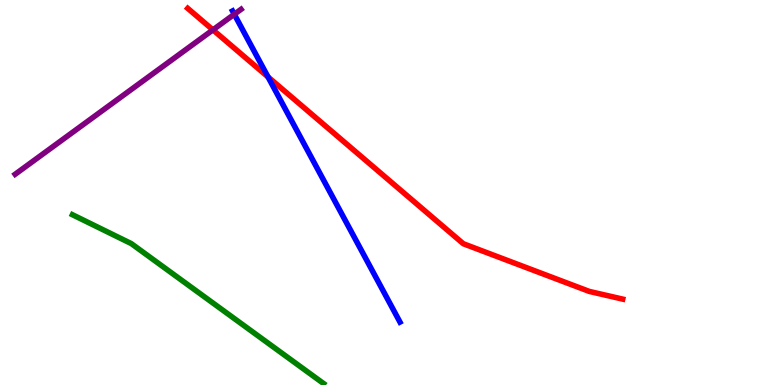[{'lines': ['blue', 'red'], 'intersections': [{'x': 3.46, 'y': 8.0}]}, {'lines': ['green', 'red'], 'intersections': []}, {'lines': ['purple', 'red'], 'intersections': [{'x': 2.75, 'y': 9.22}]}, {'lines': ['blue', 'green'], 'intersections': []}, {'lines': ['blue', 'purple'], 'intersections': [{'x': 3.02, 'y': 9.63}]}, {'lines': ['green', 'purple'], 'intersections': []}]